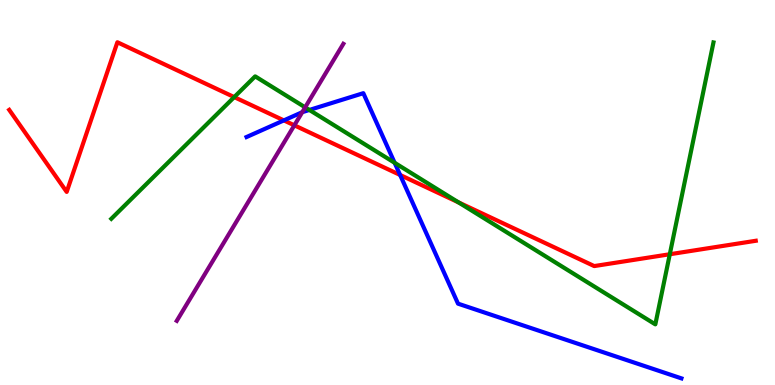[{'lines': ['blue', 'red'], 'intersections': [{'x': 3.66, 'y': 6.87}, {'x': 5.16, 'y': 5.46}]}, {'lines': ['green', 'red'], 'intersections': [{'x': 3.02, 'y': 7.48}, {'x': 5.92, 'y': 4.74}, {'x': 8.64, 'y': 3.4}]}, {'lines': ['purple', 'red'], 'intersections': [{'x': 3.8, 'y': 6.74}]}, {'lines': ['blue', 'green'], 'intersections': [{'x': 3.99, 'y': 7.14}, {'x': 5.09, 'y': 5.77}]}, {'lines': ['blue', 'purple'], 'intersections': [{'x': 3.9, 'y': 7.09}]}, {'lines': ['green', 'purple'], 'intersections': [{'x': 3.94, 'y': 7.21}]}]